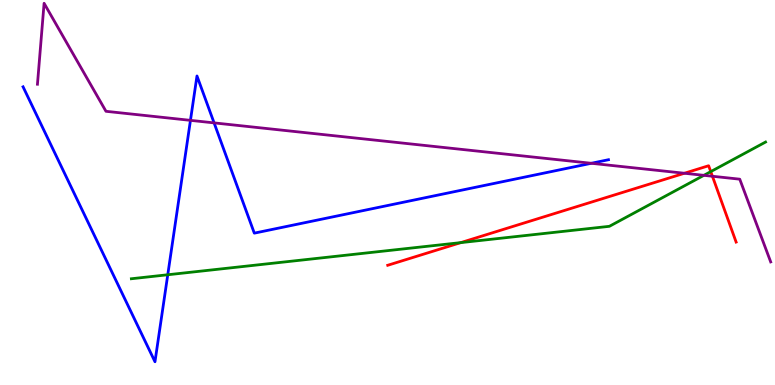[{'lines': ['blue', 'red'], 'intersections': []}, {'lines': ['green', 'red'], 'intersections': [{'x': 5.95, 'y': 3.7}, {'x': 9.17, 'y': 5.54}]}, {'lines': ['purple', 'red'], 'intersections': [{'x': 8.83, 'y': 5.5}, {'x': 9.19, 'y': 5.42}]}, {'lines': ['blue', 'green'], 'intersections': [{'x': 2.16, 'y': 2.86}]}, {'lines': ['blue', 'purple'], 'intersections': [{'x': 2.46, 'y': 6.87}, {'x': 2.76, 'y': 6.81}, {'x': 7.63, 'y': 5.76}]}, {'lines': ['green', 'purple'], 'intersections': [{'x': 9.08, 'y': 5.45}]}]